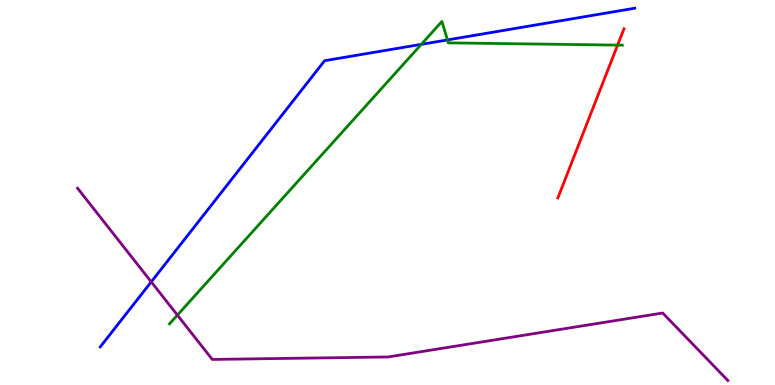[{'lines': ['blue', 'red'], 'intersections': []}, {'lines': ['green', 'red'], 'intersections': [{'x': 7.97, 'y': 8.83}]}, {'lines': ['purple', 'red'], 'intersections': []}, {'lines': ['blue', 'green'], 'intersections': [{'x': 5.44, 'y': 8.85}, {'x': 5.77, 'y': 8.96}]}, {'lines': ['blue', 'purple'], 'intersections': [{'x': 1.95, 'y': 2.68}]}, {'lines': ['green', 'purple'], 'intersections': [{'x': 2.29, 'y': 1.82}]}]